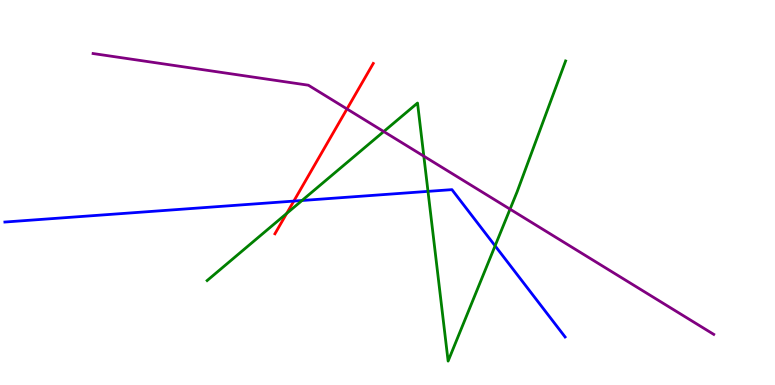[{'lines': ['blue', 'red'], 'intersections': [{'x': 3.79, 'y': 4.78}]}, {'lines': ['green', 'red'], 'intersections': [{'x': 3.7, 'y': 4.46}]}, {'lines': ['purple', 'red'], 'intersections': [{'x': 4.48, 'y': 7.17}]}, {'lines': ['blue', 'green'], 'intersections': [{'x': 3.9, 'y': 4.79}, {'x': 5.52, 'y': 5.03}, {'x': 6.39, 'y': 3.61}]}, {'lines': ['blue', 'purple'], 'intersections': []}, {'lines': ['green', 'purple'], 'intersections': [{'x': 4.95, 'y': 6.58}, {'x': 5.47, 'y': 5.94}, {'x': 6.58, 'y': 4.57}]}]